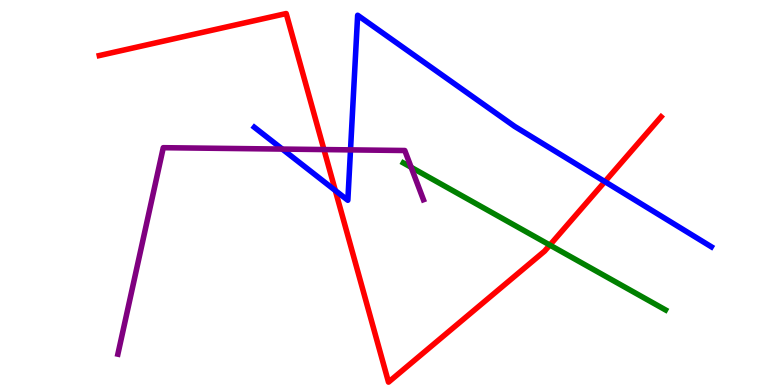[{'lines': ['blue', 'red'], 'intersections': [{'x': 4.33, 'y': 5.05}, {'x': 7.8, 'y': 5.28}]}, {'lines': ['green', 'red'], 'intersections': [{'x': 7.09, 'y': 3.63}]}, {'lines': ['purple', 'red'], 'intersections': [{'x': 4.18, 'y': 6.12}]}, {'lines': ['blue', 'green'], 'intersections': []}, {'lines': ['blue', 'purple'], 'intersections': [{'x': 3.64, 'y': 6.13}, {'x': 4.52, 'y': 6.11}]}, {'lines': ['green', 'purple'], 'intersections': [{'x': 5.31, 'y': 5.65}]}]